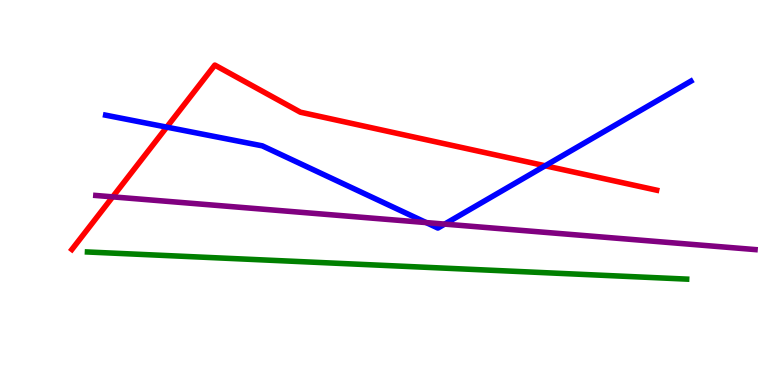[{'lines': ['blue', 'red'], 'intersections': [{'x': 2.15, 'y': 6.7}, {'x': 7.03, 'y': 5.69}]}, {'lines': ['green', 'red'], 'intersections': []}, {'lines': ['purple', 'red'], 'intersections': [{'x': 1.45, 'y': 4.89}]}, {'lines': ['blue', 'green'], 'intersections': []}, {'lines': ['blue', 'purple'], 'intersections': [{'x': 5.5, 'y': 4.22}, {'x': 5.74, 'y': 4.18}]}, {'lines': ['green', 'purple'], 'intersections': []}]